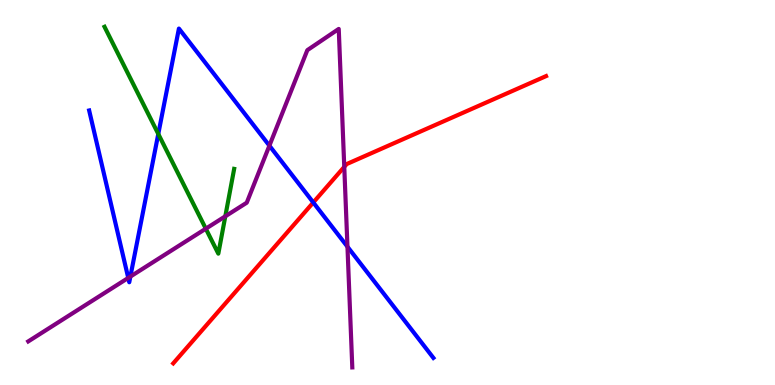[{'lines': ['blue', 'red'], 'intersections': [{'x': 4.04, 'y': 4.74}]}, {'lines': ['green', 'red'], 'intersections': []}, {'lines': ['purple', 'red'], 'intersections': [{'x': 4.44, 'y': 5.67}]}, {'lines': ['blue', 'green'], 'intersections': [{'x': 2.04, 'y': 6.52}]}, {'lines': ['blue', 'purple'], 'intersections': [{'x': 1.65, 'y': 2.78}, {'x': 1.68, 'y': 2.82}, {'x': 3.48, 'y': 6.22}, {'x': 4.48, 'y': 3.59}]}, {'lines': ['green', 'purple'], 'intersections': [{'x': 2.66, 'y': 4.06}, {'x': 2.91, 'y': 4.38}]}]